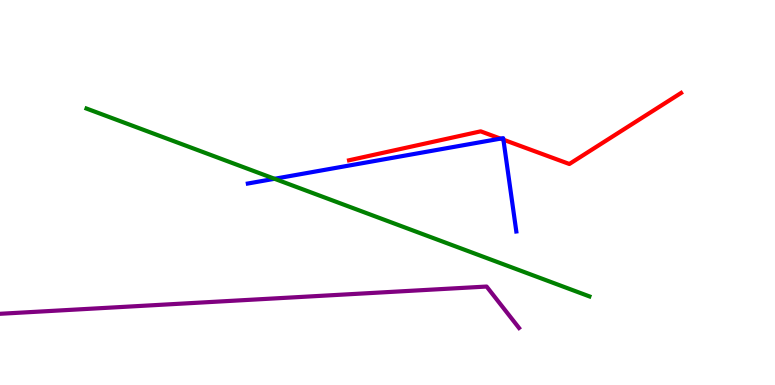[{'lines': ['blue', 'red'], 'intersections': [{'x': 6.46, 'y': 6.4}, {'x': 6.5, 'y': 6.37}]}, {'lines': ['green', 'red'], 'intersections': []}, {'lines': ['purple', 'red'], 'intersections': []}, {'lines': ['blue', 'green'], 'intersections': [{'x': 3.54, 'y': 5.36}]}, {'lines': ['blue', 'purple'], 'intersections': []}, {'lines': ['green', 'purple'], 'intersections': []}]